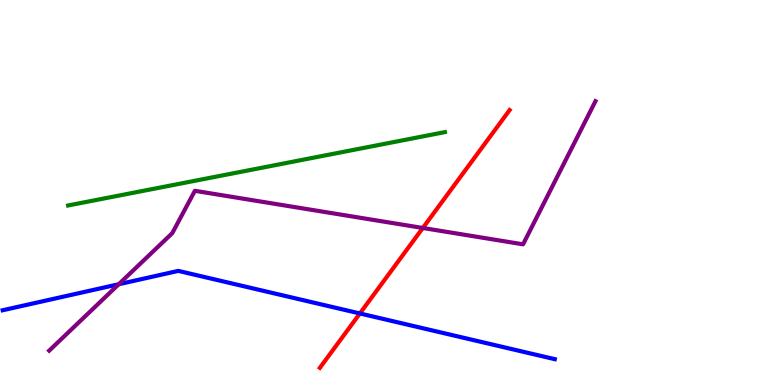[{'lines': ['blue', 'red'], 'intersections': [{'x': 4.64, 'y': 1.86}]}, {'lines': ['green', 'red'], 'intersections': []}, {'lines': ['purple', 'red'], 'intersections': [{'x': 5.46, 'y': 4.08}]}, {'lines': ['blue', 'green'], 'intersections': []}, {'lines': ['blue', 'purple'], 'intersections': [{'x': 1.53, 'y': 2.62}]}, {'lines': ['green', 'purple'], 'intersections': []}]